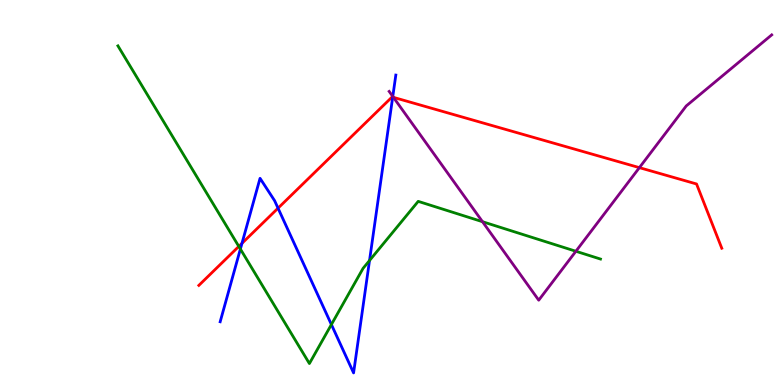[{'lines': ['blue', 'red'], 'intersections': [{'x': 3.12, 'y': 3.68}, {'x': 3.59, 'y': 4.59}, {'x': 5.07, 'y': 7.48}]}, {'lines': ['green', 'red'], 'intersections': [{'x': 3.08, 'y': 3.6}]}, {'lines': ['purple', 'red'], 'intersections': [{'x': 5.08, 'y': 7.47}, {'x': 8.25, 'y': 5.65}]}, {'lines': ['blue', 'green'], 'intersections': [{'x': 3.1, 'y': 3.53}, {'x': 4.28, 'y': 1.57}, {'x': 4.77, 'y': 3.23}]}, {'lines': ['blue', 'purple'], 'intersections': [{'x': 5.07, 'y': 7.49}]}, {'lines': ['green', 'purple'], 'intersections': [{'x': 6.23, 'y': 4.24}, {'x': 7.43, 'y': 3.47}]}]